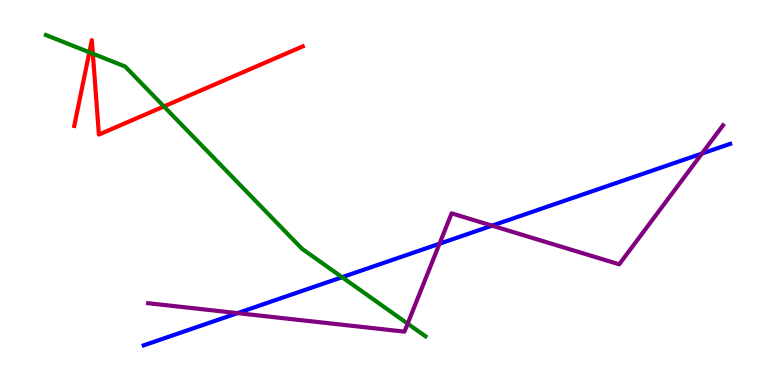[{'lines': ['blue', 'red'], 'intersections': []}, {'lines': ['green', 'red'], 'intersections': [{'x': 1.15, 'y': 8.64}, {'x': 1.2, 'y': 8.61}, {'x': 2.11, 'y': 7.24}]}, {'lines': ['purple', 'red'], 'intersections': []}, {'lines': ['blue', 'green'], 'intersections': [{'x': 4.41, 'y': 2.8}]}, {'lines': ['blue', 'purple'], 'intersections': [{'x': 3.06, 'y': 1.87}, {'x': 5.67, 'y': 3.67}, {'x': 6.35, 'y': 4.14}, {'x': 9.06, 'y': 6.01}]}, {'lines': ['green', 'purple'], 'intersections': [{'x': 5.26, 'y': 1.59}]}]